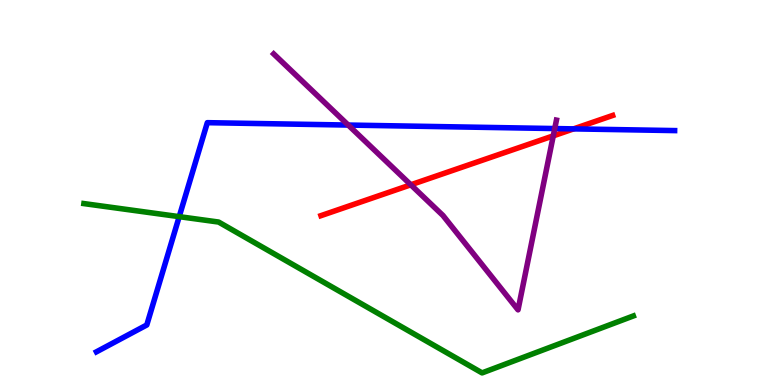[{'lines': ['blue', 'red'], 'intersections': [{'x': 7.4, 'y': 6.65}]}, {'lines': ['green', 'red'], 'intersections': []}, {'lines': ['purple', 'red'], 'intersections': [{'x': 5.3, 'y': 5.2}, {'x': 7.14, 'y': 6.47}]}, {'lines': ['blue', 'green'], 'intersections': [{'x': 2.31, 'y': 4.37}]}, {'lines': ['blue', 'purple'], 'intersections': [{'x': 4.49, 'y': 6.75}, {'x': 7.16, 'y': 6.66}]}, {'lines': ['green', 'purple'], 'intersections': []}]